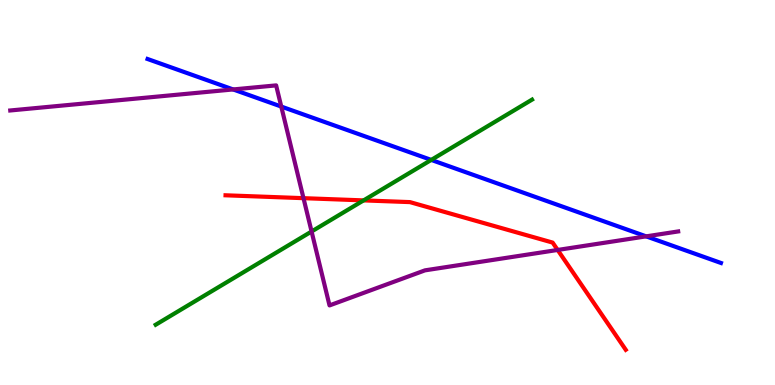[{'lines': ['blue', 'red'], 'intersections': []}, {'lines': ['green', 'red'], 'intersections': [{'x': 4.69, 'y': 4.79}]}, {'lines': ['purple', 'red'], 'intersections': [{'x': 3.92, 'y': 4.85}, {'x': 7.2, 'y': 3.51}]}, {'lines': ['blue', 'green'], 'intersections': [{'x': 5.56, 'y': 5.85}]}, {'lines': ['blue', 'purple'], 'intersections': [{'x': 3.01, 'y': 7.68}, {'x': 3.63, 'y': 7.23}, {'x': 8.34, 'y': 3.86}]}, {'lines': ['green', 'purple'], 'intersections': [{'x': 4.02, 'y': 3.99}]}]